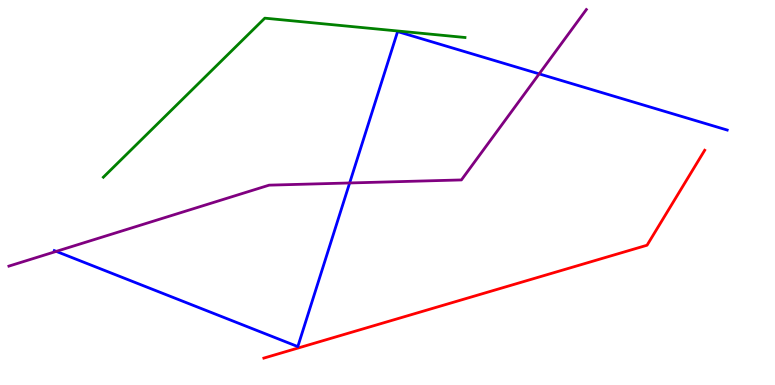[{'lines': ['blue', 'red'], 'intersections': []}, {'lines': ['green', 'red'], 'intersections': []}, {'lines': ['purple', 'red'], 'intersections': []}, {'lines': ['blue', 'green'], 'intersections': []}, {'lines': ['blue', 'purple'], 'intersections': [{'x': 0.726, 'y': 3.47}, {'x': 4.51, 'y': 5.25}, {'x': 6.96, 'y': 8.08}]}, {'lines': ['green', 'purple'], 'intersections': []}]